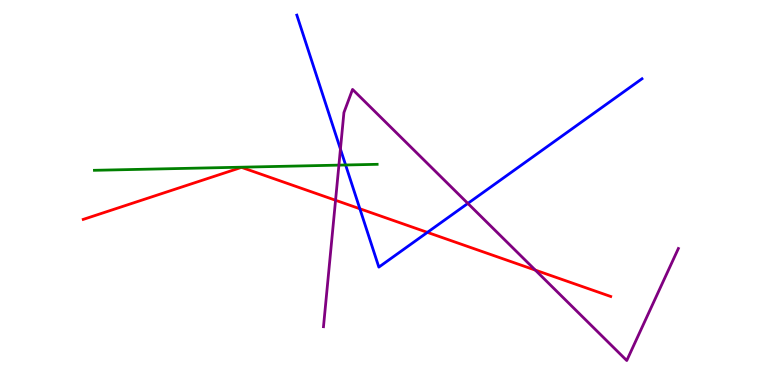[{'lines': ['blue', 'red'], 'intersections': [{'x': 4.64, 'y': 4.58}, {'x': 5.51, 'y': 3.96}]}, {'lines': ['green', 'red'], 'intersections': []}, {'lines': ['purple', 'red'], 'intersections': [{'x': 4.33, 'y': 4.8}, {'x': 6.91, 'y': 2.98}]}, {'lines': ['blue', 'green'], 'intersections': [{'x': 4.46, 'y': 5.71}]}, {'lines': ['blue', 'purple'], 'intersections': [{'x': 4.39, 'y': 6.13}, {'x': 6.04, 'y': 4.72}]}, {'lines': ['green', 'purple'], 'intersections': [{'x': 4.37, 'y': 5.71}]}]